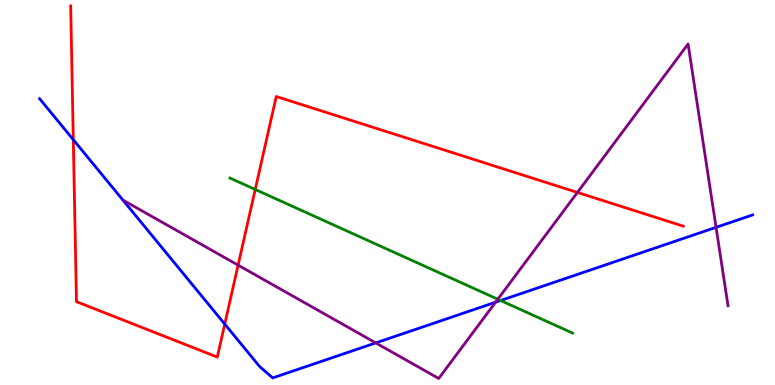[{'lines': ['blue', 'red'], 'intersections': [{'x': 0.946, 'y': 6.37}, {'x': 2.9, 'y': 1.58}]}, {'lines': ['green', 'red'], 'intersections': [{'x': 3.29, 'y': 5.08}]}, {'lines': ['purple', 'red'], 'intersections': [{'x': 3.07, 'y': 3.11}, {'x': 7.45, 'y': 5.0}]}, {'lines': ['blue', 'green'], 'intersections': [{'x': 6.46, 'y': 2.19}]}, {'lines': ['blue', 'purple'], 'intersections': [{'x': 4.85, 'y': 1.09}, {'x': 6.39, 'y': 2.15}, {'x': 9.24, 'y': 4.1}]}, {'lines': ['green', 'purple'], 'intersections': [{'x': 6.42, 'y': 2.23}]}]